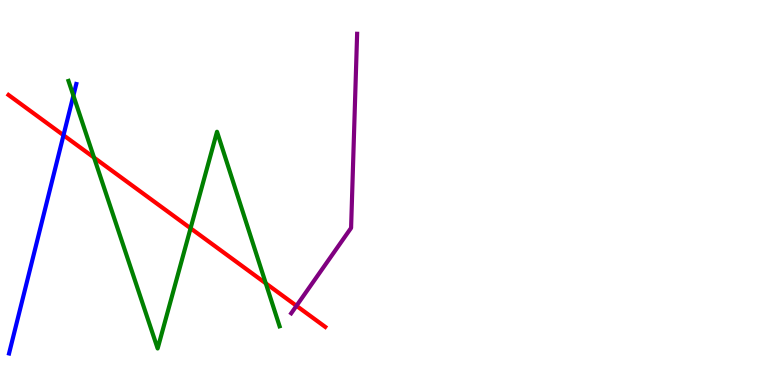[{'lines': ['blue', 'red'], 'intersections': [{'x': 0.819, 'y': 6.49}]}, {'lines': ['green', 'red'], 'intersections': [{'x': 1.21, 'y': 5.91}, {'x': 2.46, 'y': 4.07}, {'x': 3.43, 'y': 2.64}]}, {'lines': ['purple', 'red'], 'intersections': [{'x': 3.83, 'y': 2.06}]}, {'lines': ['blue', 'green'], 'intersections': [{'x': 0.947, 'y': 7.52}]}, {'lines': ['blue', 'purple'], 'intersections': []}, {'lines': ['green', 'purple'], 'intersections': []}]